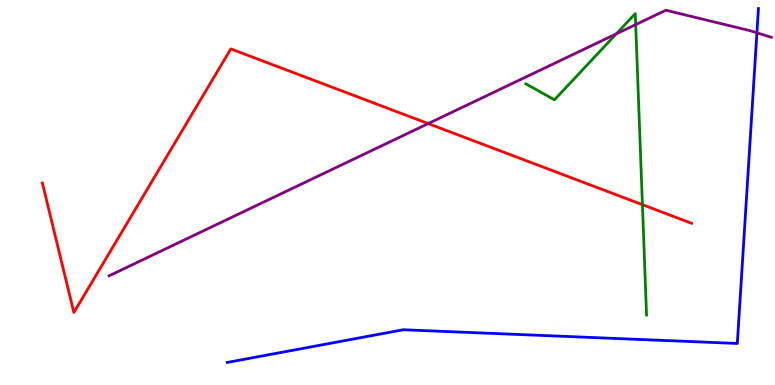[{'lines': ['blue', 'red'], 'intersections': []}, {'lines': ['green', 'red'], 'intersections': [{'x': 8.29, 'y': 4.68}]}, {'lines': ['purple', 'red'], 'intersections': [{'x': 5.53, 'y': 6.79}]}, {'lines': ['blue', 'green'], 'intersections': []}, {'lines': ['blue', 'purple'], 'intersections': [{'x': 9.77, 'y': 9.15}]}, {'lines': ['green', 'purple'], 'intersections': [{'x': 7.95, 'y': 9.12}, {'x': 8.2, 'y': 9.36}]}]